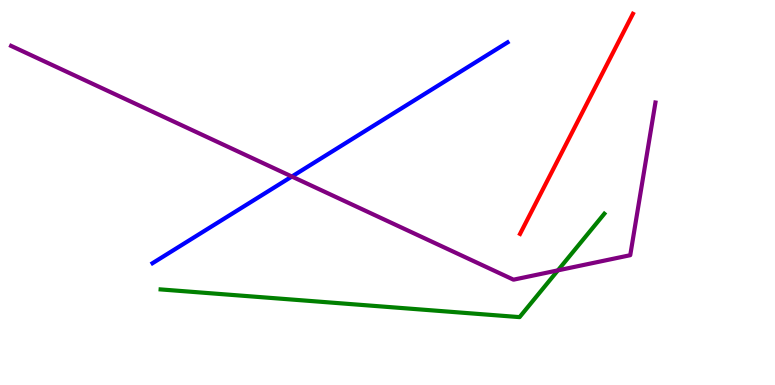[{'lines': ['blue', 'red'], 'intersections': []}, {'lines': ['green', 'red'], 'intersections': []}, {'lines': ['purple', 'red'], 'intersections': []}, {'lines': ['blue', 'green'], 'intersections': []}, {'lines': ['blue', 'purple'], 'intersections': [{'x': 3.77, 'y': 5.41}]}, {'lines': ['green', 'purple'], 'intersections': [{'x': 7.2, 'y': 2.98}]}]